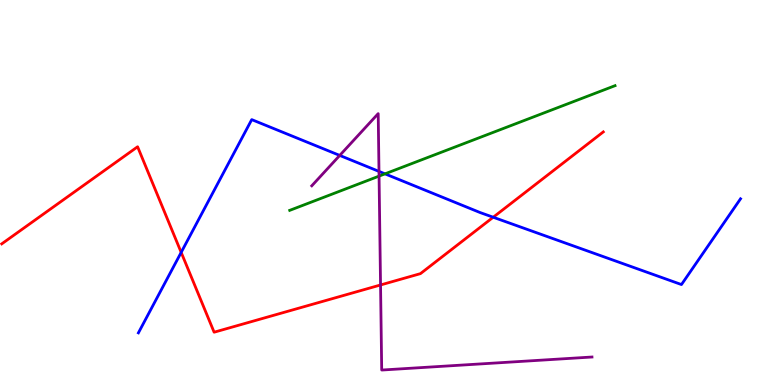[{'lines': ['blue', 'red'], 'intersections': [{'x': 2.34, 'y': 3.44}, {'x': 6.36, 'y': 4.36}]}, {'lines': ['green', 'red'], 'intersections': []}, {'lines': ['purple', 'red'], 'intersections': [{'x': 4.91, 'y': 2.6}]}, {'lines': ['blue', 'green'], 'intersections': [{'x': 4.97, 'y': 5.48}]}, {'lines': ['blue', 'purple'], 'intersections': [{'x': 4.38, 'y': 5.96}, {'x': 4.89, 'y': 5.55}]}, {'lines': ['green', 'purple'], 'intersections': [{'x': 4.89, 'y': 5.43}]}]